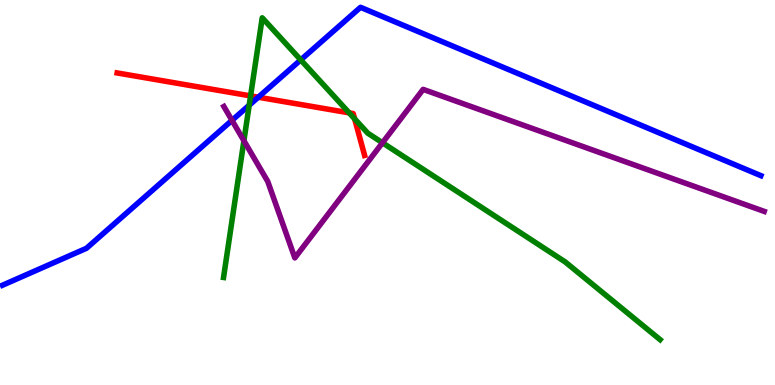[{'lines': ['blue', 'red'], 'intersections': [{'x': 3.33, 'y': 7.47}]}, {'lines': ['green', 'red'], 'intersections': [{'x': 3.23, 'y': 7.51}, {'x': 4.51, 'y': 7.07}, {'x': 4.58, 'y': 6.91}]}, {'lines': ['purple', 'red'], 'intersections': []}, {'lines': ['blue', 'green'], 'intersections': [{'x': 3.22, 'y': 7.27}, {'x': 3.88, 'y': 8.44}]}, {'lines': ['blue', 'purple'], 'intersections': [{'x': 2.99, 'y': 6.87}]}, {'lines': ['green', 'purple'], 'intersections': [{'x': 3.15, 'y': 6.34}, {'x': 4.94, 'y': 6.29}]}]